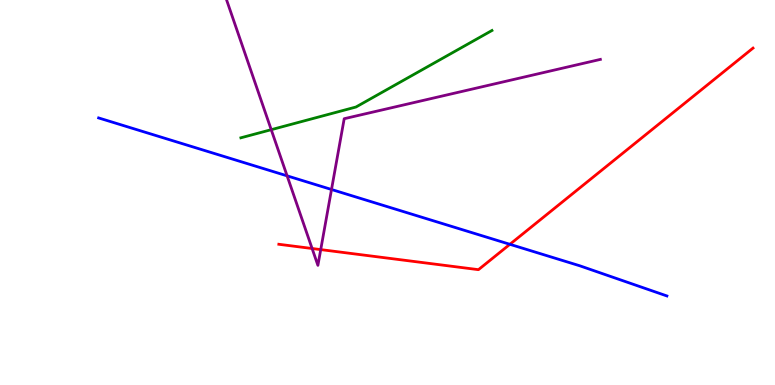[{'lines': ['blue', 'red'], 'intersections': [{'x': 6.58, 'y': 3.65}]}, {'lines': ['green', 'red'], 'intersections': []}, {'lines': ['purple', 'red'], 'intersections': [{'x': 4.03, 'y': 3.55}, {'x': 4.14, 'y': 3.52}]}, {'lines': ['blue', 'green'], 'intersections': []}, {'lines': ['blue', 'purple'], 'intersections': [{'x': 3.7, 'y': 5.43}, {'x': 4.28, 'y': 5.08}]}, {'lines': ['green', 'purple'], 'intersections': [{'x': 3.5, 'y': 6.63}]}]